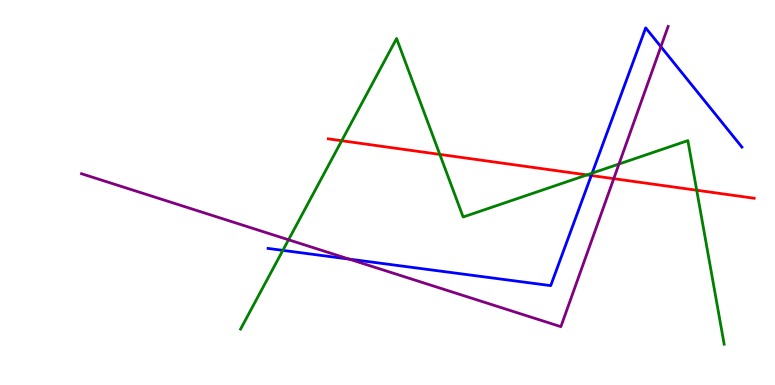[{'lines': ['blue', 'red'], 'intersections': [{'x': 7.63, 'y': 5.44}]}, {'lines': ['green', 'red'], 'intersections': [{'x': 4.41, 'y': 6.34}, {'x': 5.67, 'y': 5.99}, {'x': 7.57, 'y': 5.46}, {'x': 8.99, 'y': 5.06}]}, {'lines': ['purple', 'red'], 'intersections': [{'x': 7.92, 'y': 5.36}]}, {'lines': ['blue', 'green'], 'intersections': [{'x': 3.65, 'y': 3.5}, {'x': 7.64, 'y': 5.5}]}, {'lines': ['blue', 'purple'], 'intersections': [{'x': 4.5, 'y': 3.27}, {'x': 8.53, 'y': 8.79}]}, {'lines': ['green', 'purple'], 'intersections': [{'x': 3.72, 'y': 3.77}, {'x': 7.99, 'y': 5.74}]}]